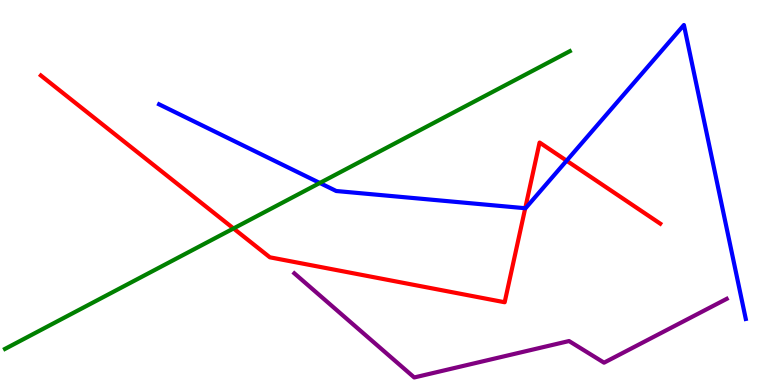[{'lines': ['blue', 'red'], 'intersections': [{'x': 6.78, 'y': 4.59}, {'x': 7.31, 'y': 5.83}]}, {'lines': ['green', 'red'], 'intersections': [{'x': 3.01, 'y': 4.07}]}, {'lines': ['purple', 'red'], 'intersections': []}, {'lines': ['blue', 'green'], 'intersections': [{'x': 4.13, 'y': 5.25}]}, {'lines': ['blue', 'purple'], 'intersections': []}, {'lines': ['green', 'purple'], 'intersections': []}]